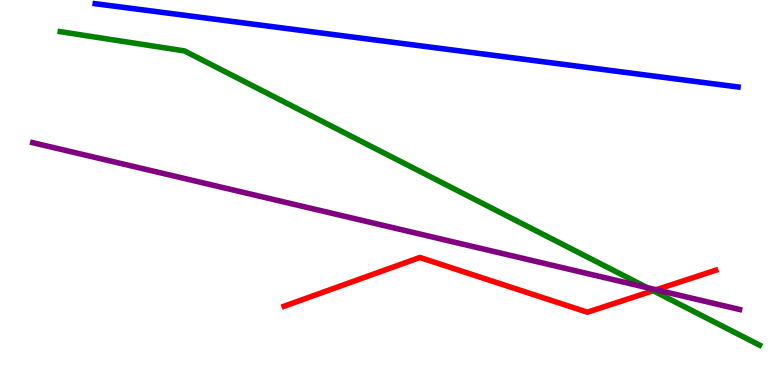[{'lines': ['blue', 'red'], 'intersections': []}, {'lines': ['green', 'red'], 'intersections': [{'x': 8.43, 'y': 2.45}]}, {'lines': ['purple', 'red'], 'intersections': [{'x': 8.47, 'y': 2.47}]}, {'lines': ['blue', 'green'], 'intersections': []}, {'lines': ['blue', 'purple'], 'intersections': []}, {'lines': ['green', 'purple'], 'intersections': [{'x': 8.35, 'y': 2.53}]}]